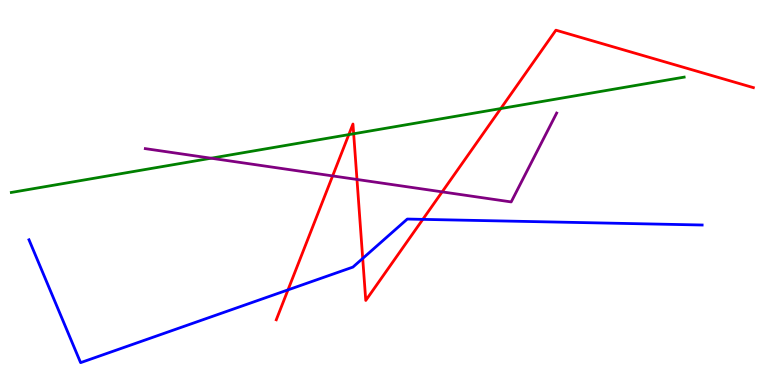[{'lines': ['blue', 'red'], 'intersections': [{'x': 3.72, 'y': 2.47}, {'x': 4.68, 'y': 3.29}, {'x': 5.46, 'y': 4.3}]}, {'lines': ['green', 'red'], 'intersections': [{'x': 4.5, 'y': 6.5}, {'x': 4.56, 'y': 6.53}, {'x': 6.46, 'y': 7.18}]}, {'lines': ['purple', 'red'], 'intersections': [{'x': 4.29, 'y': 5.43}, {'x': 4.61, 'y': 5.34}, {'x': 5.71, 'y': 5.02}]}, {'lines': ['blue', 'green'], 'intersections': []}, {'lines': ['blue', 'purple'], 'intersections': []}, {'lines': ['green', 'purple'], 'intersections': [{'x': 2.72, 'y': 5.89}]}]